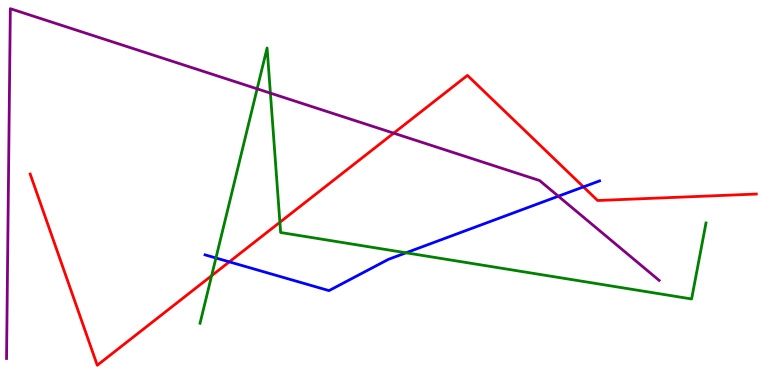[{'lines': ['blue', 'red'], 'intersections': [{'x': 2.96, 'y': 3.2}, {'x': 7.53, 'y': 5.15}]}, {'lines': ['green', 'red'], 'intersections': [{'x': 2.73, 'y': 2.84}, {'x': 3.61, 'y': 4.23}]}, {'lines': ['purple', 'red'], 'intersections': [{'x': 5.08, 'y': 6.54}]}, {'lines': ['blue', 'green'], 'intersections': [{'x': 2.79, 'y': 3.3}, {'x': 5.24, 'y': 3.43}]}, {'lines': ['blue', 'purple'], 'intersections': [{'x': 7.2, 'y': 4.9}]}, {'lines': ['green', 'purple'], 'intersections': [{'x': 3.32, 'y': 7.69}, {'x': 3.49, 'y': 7.58}]}]